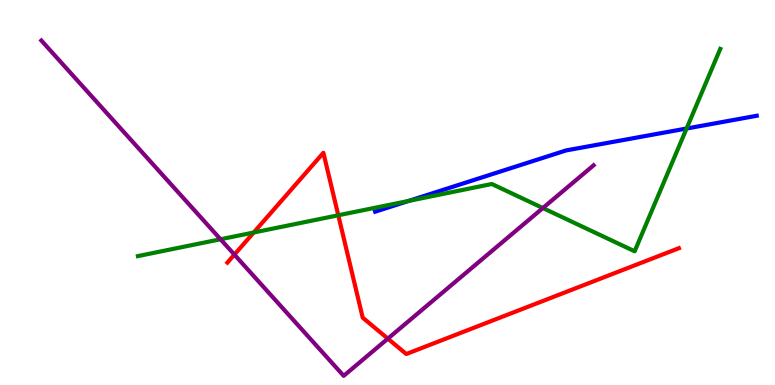[{'lines': ['blue', 'red'], 'intersections': []}, {'lines': ['green', 'red'], 'intersections': [{'x': 3.27, 'y': 3.96}, {'x': 4.37, 'y': 4.41}]}, {'lines': ['purple', 'red'], 'intersections': [{'x': 3.02, 'y': 3.39}, {'x': 5.0, 'y': 1.2}]}, {'lines': ['blue', 'green'], 'intersections': [{'x': 5.27, 'y': 4.78}, {'x': 8.86, 'y': 6.66}]}, {'lines': ['blue', 'purple'], 'intersections': []}, {'lines': ['green', 'purple'], 'intersections': [{'x': 2.85, 'y': 3.79}, {'x': 7.0, 'y': 4.6}]}]